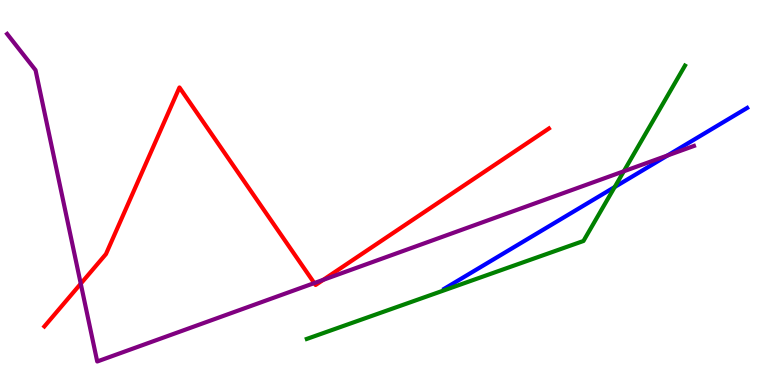[{'lines': ['blue', 'red'], 'intersections': []}, {'lines': ['green', 'red'], 'intersections': []}, {'lines': ['purple', 'red'], 'intersections': [{'x': 1.04, 'y': 2.63}, {'x': 4.06, 'y': 2.65}, {'x': 4.17, 'y': 2.73}]}, {'lines': ['blue', 'green'], 'intersections': [{'x': 7.93, 'y': 5.14}]}, {'lines': ['blue', 'purple'], 'intersections': [{'x': 8.61, 'y': 5.96}]}, {'lines': ['green', 'purple'], 'intersections': [{'x': 8.05, 'y': 5.55}]}]